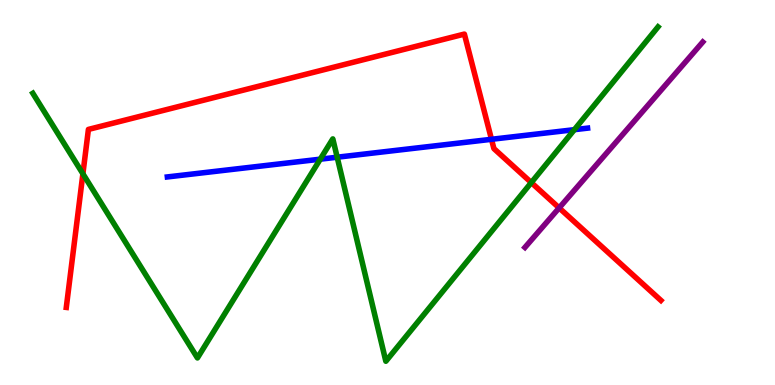[{'lines': ['blue', 'red'], 'intersections': [{'x': 6.34, 'y': 6.38}]}, {'lines': ['green', 'red'], 'intersections': [{'x': 1.07, 'y': 5.49}, {'x': 6.86, 'y': 5.26}]}, {'lines': ['purple', 'red'], 'intersections': [{'x': 7.21, 'y': 4.6}]}, {'lines': ['blue', 'green'], 'intersections': [{'x': 4.13, 'y': 5.87}, {'x': 4.35, 'y': 5.92}, {'x': 7.41, 'y': 6.63}]}, {'lines': ['blue', 'purple'], 'intersections': []}, {'lines': ['green', 'purple'], 'intersections': []}]